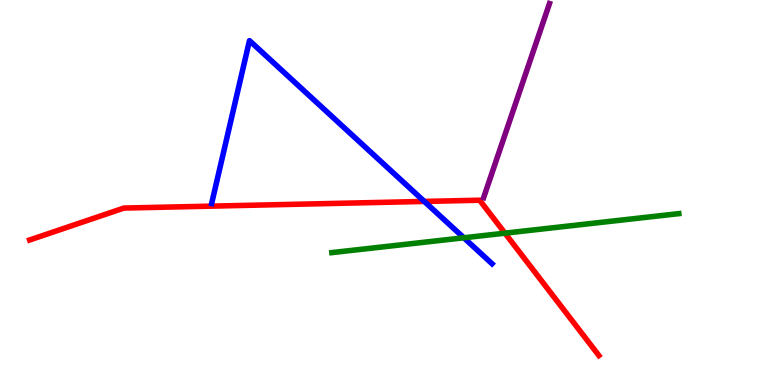[{'lines': ['blue', 'red'], 'intersections': [{'x': 5.48, 'y': 4.77}]}, {'lines': ['green', 'red'], 'intersections': [{'x': 6.52, 'y': 3.94}]}, {'lines': ['purple', 'red'], 'intersections': []}, {'lines': ['blue', 'green'], 'intersections': [{'x': 5.99, 'y': 3.82}]}, {'lines': ['blue', 'purple'], 'intersections': []}, {'lines': ['green', 'purple'], 'intersections': []}]